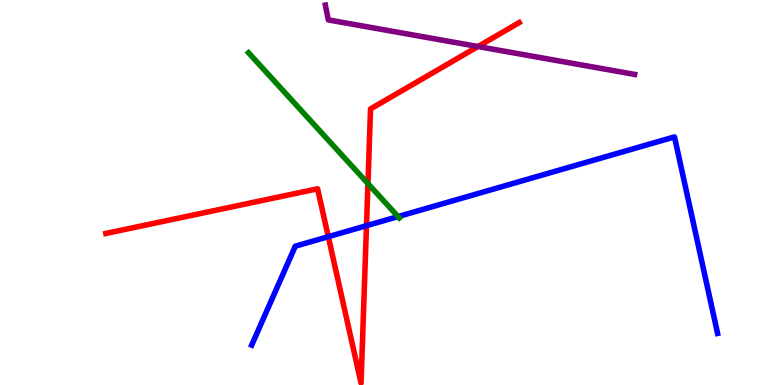[{'lines': ['blue', 'red'], 'intersections': [{'x': 4.24, 'y': 3.85}, {'x': 4.73, 'y': 4.14}]}, {'lines': ['green', 'red'], 'intersections': [{'x': 4.75, 'y': 5.23}]}, {'lines': ['purple', 'red'], 'intersections': [{'x': 6.17, 'y': 8.79}]}, {'lines': ['blue', 'green'], 'intersections': [{'x': 5.14, 'y': 4.37}]}, {'lines': ['blue', 'purple'], 'intersections': []}, {'lines': ['green', 'purple'], 'intersections': []}]